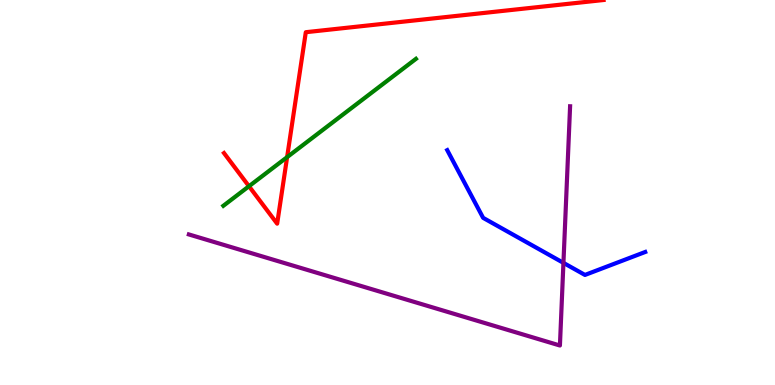[{'lines': ['blue', 'red'], 'intersections': []}, {'lines': ['green', 'red'], 'intersections': [{'x': 3.21, 'y': 5.16}, {'x': 3.7, 'y': 5.92}]}, {'lines': ['purple', 'red'], 'intersections': []}, {'lines': ['blue', 'green'], 'intersections': []}, {'lines': ['blue', 'purple'], 'intersections': [{'x': 7.27, 'y': 3.17}]}, {'lines': ['green', 'purple'], 'intersections': []}]